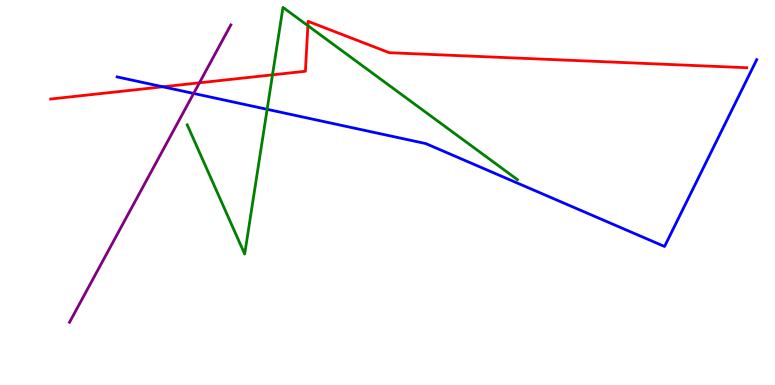[{'lines': ['blue', 'red'], 'intersections': [{'x': 2.1, 'y': 7.75}]}, {'lines': ['green', 'red'], 'intersections': [{'x': 3.52, 'y': 8.06}, {'x': 3.97, 'y': 9.33}]}, {'lines': ['purple', 'red'], 'intersections': [{'x': 2.57, 'y': 7.85}]}, {'lines': ['blue', 'green'], 'intersections': [{'x': 3.45, 'y': 7.16}]}, {'lines': ['blue', 'purple'], 'intersections': [{'x': 2.5, 'y': 7.57}]}, {'lines': ['green', 'purple'], 'intersections': []}]